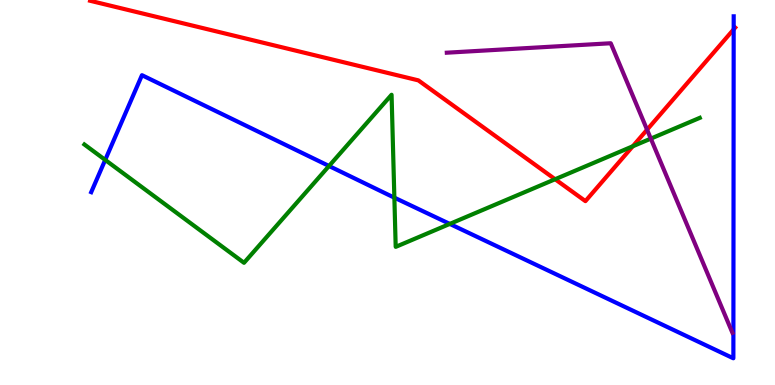[{'lines': ['blue', 'red'], 'intersections': [{'x': 9.47, 'y': 9.24}]}, {'lines': ['green', 'red'], 'intersections': [{'x': 7.16, 'y': 5.34}, {'x': 8.16, 'y': 6.2}]}, {'lines': ['purple', 'red'], 'intersections': [{'x': 8.35, 'y': 6.63}]}, {'lines': ['blue', 'green'], 'intersections': [{'x': 1.36, 'y': 5.85}, {'x': 4.25, 'y': 5.69}, {'x': 5.09, 'y': 4.87}, {'x': 5.8, 'y': 4.18}]}, {'lines': ['blue', 'purple'], 'intersections': []}, {'lines': ['green', 'purple'], 'intersections': [{'x': 8.4, 'y': 6.4}]}]